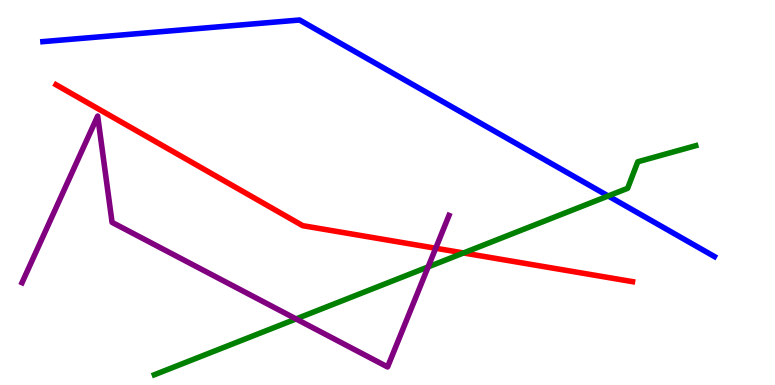[{'lines': ['blue', 'red'], 'intersections': []}, {'lines': ['green', 'red'], 'intersections': [{'x': 5.98, 'y': 3.43}]}, {'lines': ['purple', 'red'], 'intersections': [{'x': 5.62, 'y': 3.55}]}, {'lines': ['blue', 'green'], 'intersections': [{'x': 7.85, 'y': 4.91}]}, {'lines': ['blue', 'purple'], 'intersections': []}, {'lines': ['green', 'purple'], 'intersections': [{'x': 3.82, 'y': 1.72}, {'x': 5.52, 'y': 3.07}]}]